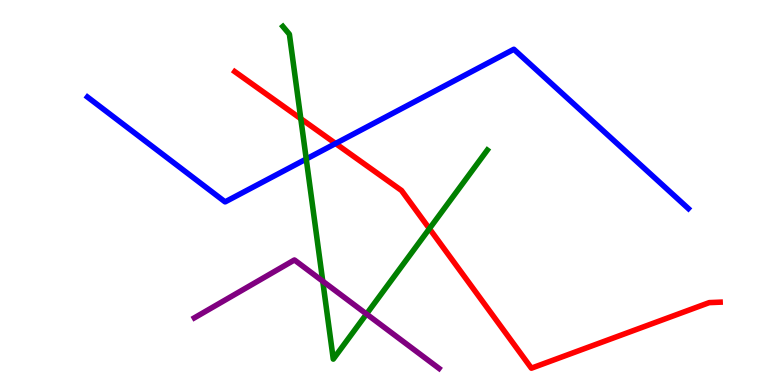[{'lines': ['blue', 'red'], 'intersections': [{'x': 4.33, 'y': 6.27}]}, {'lines': ['green', 'red'], 'intersections': [{'x': 3.88, 'y': 6.92}, {'x': 5.54, 'y': 4.06}]}, {'lines': ['purple', 'red'], 'intersections': []}, {'lines': ['blue', 'green'], 'intersections': [{'x': 3.95, 'y': 5.87}]}, {'lines': ['blue', 'purple'], 'intersections': []}, {'lines': ['green', 'purple'], 'intersections': [{'x': 4.16, 'y': 2.7}, {'x': 4.73, 'y': 1.84}]}]